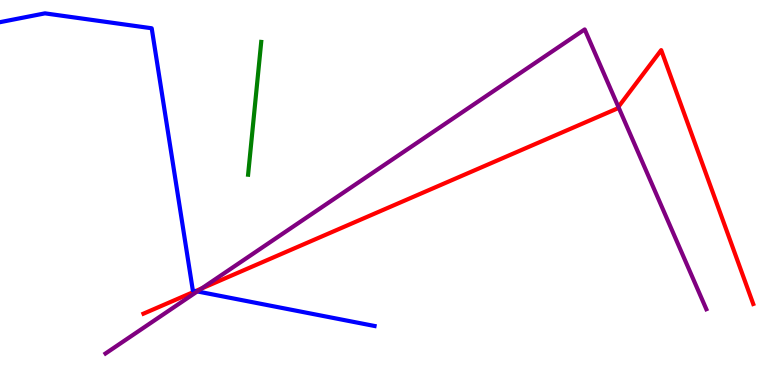[{'lines': ['blue', 'red'], 'intersections': [{'x': 2.52, 'y': 2.44}]}, {'lines': ['green', 'red'], 'intersections': []}, {'lines': ['purple', 'red'], 'intersections': [{'x': 2.6, 'y': 2.51}, {'x': 7.98, 'y': 7.22}]}, {'lines': ['blue', 'green'], 'intersections': []}, {'lines': ['blue', 'purple'], 'intersections': [{'x': 2.55, 'y': 2.43}]}, {'lines': ['green', 'purple'], 'intersections': []}]